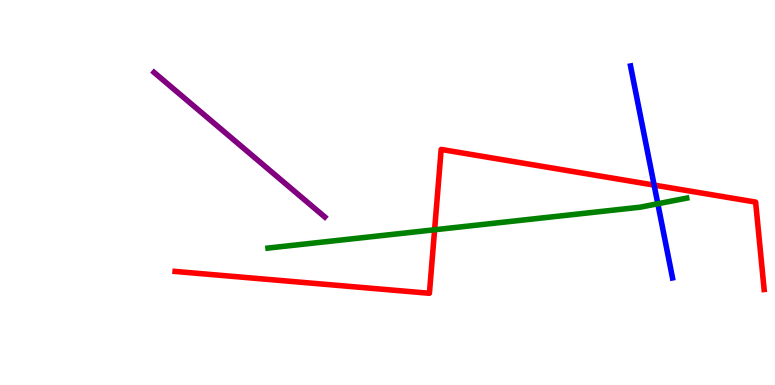[{'lines': ['blue', 'red'], 'intersections': [{'x': 8.44, 'y': 5.19}]}, {'lines': ['green', 'red'], 'intersections': [{'x': 5.61, 'y': 4.03}]}, {'lines': ['purple', 'red'], 'intersections': []}, {'lines': ['blue', 'green'], 'intersections': [{'x': 8.49, 'y': 4.71}]}, {'lines': ['blue', 'purple'], 'intersections': []}, {'lines': ['green', 'purple'], 'intersections': []}]